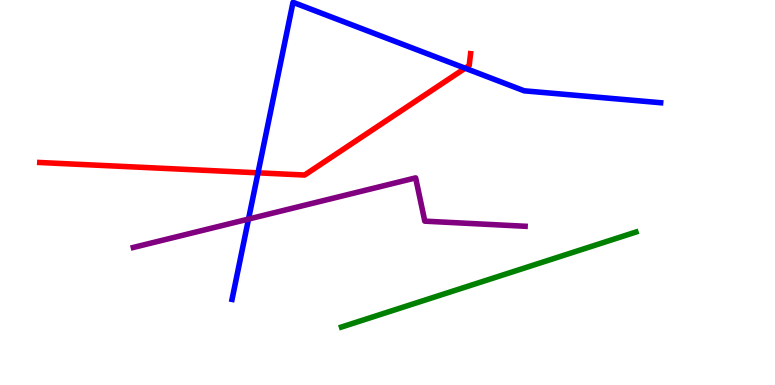[{'lines': ['blue', 'red'], 'intersections': [{'x': 3.33, 'y': 5.51}, {'x': 6.0, 'y': 8.23}]}, {'lines': ['green', 'red'], 'intersections': []}, {'lines': ['purple', 'red'], 'intersections': []}, {'lines': ['blue', 'green'], 'intersections': []}, {'lines': ['blue', 'purple'], 'intersections': [{'x': 3.21, 'y': 4.31}]}, {'lines': ['green', 'purple'], 'intersections': []}]